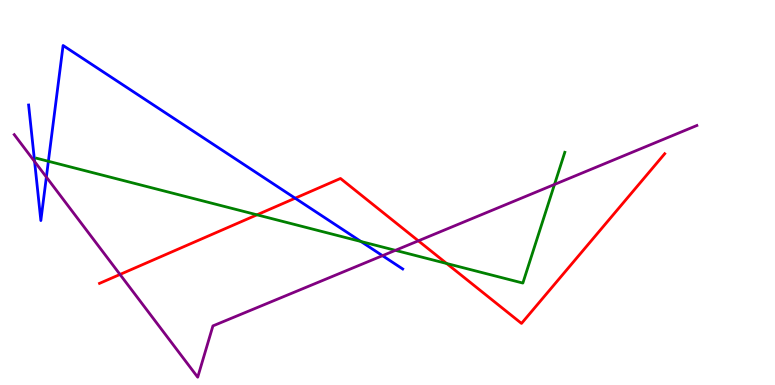[{'lines': ['blue', 'red'], 'intersections': [{'x': 3.81, 'y': 4.85}]}, {'lines': ['green', 'red'], 'intersections': [{'x': 3.32, 'y': 4.42}, {'x': 5.76, 'y': 3.16}]}, {'lines': ['purple', 'red'], 'intersections': [{'x': 1.55, 'y': 2.87}, {'x': 5.4, 'y': 3.74}]}, {'lines': ['blue', 'green'], 'intersections': [{'x': 0.624, 'y': 5.81}, {'x': 4.66, 'y': 3.73}]}, {'lines': ['blue', 'purple'], 'intersections': [{'x': 0.446, 'y': 5.8}, {'x': 0.598, 'y': 5.4}, {'x': 4.94, 'y': 3.36}]}, {'lines': ['green', 'purple'], 'intersections': [{'x': 5.1, 'y': 3.5}, {'x': 7.15, 'y': 5.21}]}]